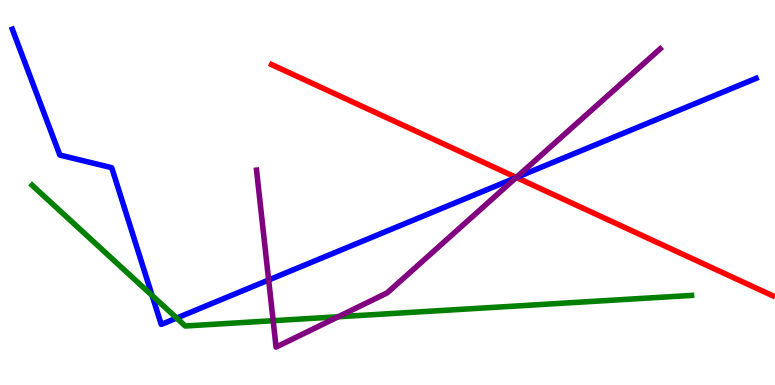[{'lines': ['blue', 'red'], 'intersections': [{'x': 6.66, 'y': 5.39}]}, {'lines': ['green', 'red'], 'intersections': []}, {'lines': ['purple', 'red'], 'intersections': [{'x': 6.66, 'y': 5.39}]}, {'lines': ['blue', 'green'], 'intersections': [{'x': 1.96, 'y': 2.32}, {'x': 2.28, 'y': 1.74}]}, {'lines': ['blue', 'purple'], 'intersections': [{'x': 3.47, 'y': 2.73}, {'x': 6.66, 'y': 5.39}]}, {'lines': ['green', 'purple'], 'intersections': [{'x': 3.52, 'y': 1.67}, {'x': 4.36, 'y': 1.77}]}]